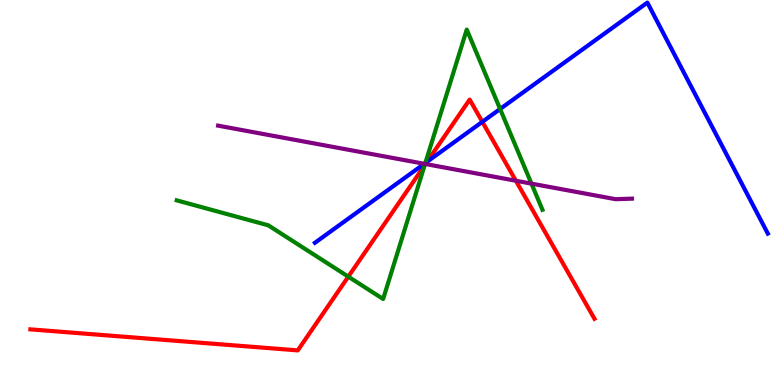[{'lines': ['blue', 'red'], 'intersections': [{'x': 5.51, 'y': 5.8}, {'x': 6.22, 'y': 6.84}]}, {'lines': ['green', 'red'], 'intersections': [{'x': 4.49, 'y': 2.81}, {'x': 5.48, 'y': 5.71}]}, {'lines': ['purple', 'red'], 'intersections': [{'x': 5.49, 'y': 5.74}, {'x': 6.66, 'y': 5.31}]}, {'lines': ['blue', 'green'], 'intersections': [{'x': 5.49, 'y': 5.77}, {'x': 6.45, 'y': 7.17}]}, {'lines': ['blue', 'purple'], 'intersections': [{'x': 5.47, 'y': 5.75}]}, {'lines': ['green', 'purple'], 'intersections': [{'x': 5.48, 'y': 5.74}, {'x': 6.86, 'y': 5.23}]}]